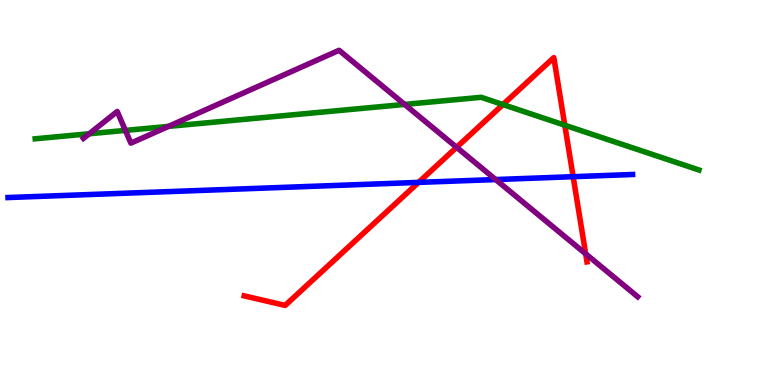[{'lines': ['blue', 'red'], 'intersections': [{'x': 5.4, 'y': 5.26}, {'x': 7.4, 'y': 5.41}]}, {'lines': ['green', 'red'], 'intersections': [{'x': 6.49, 'y': 7.28}, {'x': 7.29, 'y': 6.75}]}, {'lines': ['purple', 'red'], 'intersections': [{'x': 5.89, 'y': 6.17}, {'x': 7.56, 'y': 3.41}]}, {'lines': ['blue', 'green'], 'intersections': []}, {'lines': ['blue', 'purple'], 'intersections': [{'x': 6.4, 'y': 5.34}]}, {'lines': ['green', 'purple'], 'intersections': [{'x': 1.15, 'y': 6.53}, {'x': 1.62, 'y': 6.61}, {'x': 2.17, 'y': 6.72}, {'x': 5.22, 'y': 7.29}]}]